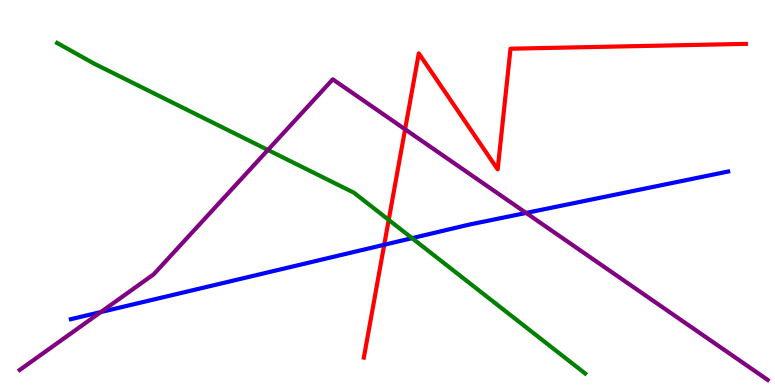[{'lines': ['blue', 'red'], 'intersections': [{'x': 4.96, 'y': 3.64}]}, {'lines': ['green', 'red'], 'intersections': [{'x': 5.02, 'y': 4.29}]}, {'lines': ['purple', 'red'], 'intersections': [{'x': 5.23, 'y': 6.64}]}, {'lines': ['blue', 'green'], 'intersections': [{'x': 5.32, 'y': 3.81}]}, {'lines': ['blue', 'purple'], 'intersections': [{'x': 1.3, 'y': 1.89}, {'x': 6.79, 'y': 4.47}]}, {'lines': ['green', 'purple'], 'intersections': [{'x': 3.46, 'y': 6.1}]}]